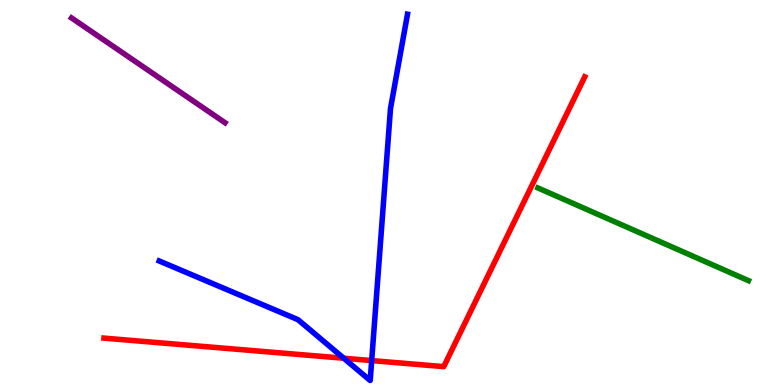[{'lines': ['blue', 'red'], 'intersections': [{'x': 4.44, 'y': 0.695}, {'x': 4.8, 'y': 0.634}]}, {'lines': ['green', 'red'], 'intersections': []}, {'lines': ['purple', 'red'], 'intersections': []}, {'lines': ['blue', 'green'], 'intersections': []}, {'lines': ['blue', 'purple'], 'intersections': []}, {'lines': ['green', 'purple'], 'intersections': []}]